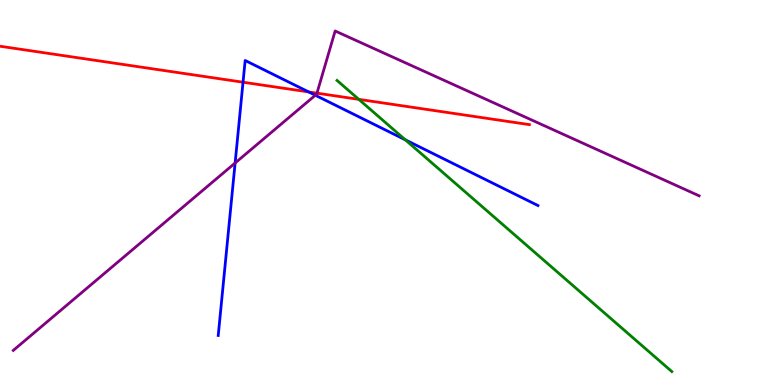[{'lines': ['blue', 'red'], 'intersections': [{'x': 3.14, 'y': 7.86}, {'x': 3.98, 'y': 7.61}]}, {'lines': ['green', 'red'], 'intersections': [{'x': 4.63, 'y': 7.42}]}, {'lines': ['purple', 'red'], 'intersections': [{'x': 4.09, 'y': 7.58}]}, {'lines': ['blue', 'green'], 'intersections': [{'x': 5.23, 'y': 6.37}]}, {'lines': ['blue', 'purple'], 'intersections': [{'x': 3.03, 'y': 5.77}, {'x': 4.07, 'y': 7.53}]}, {'lines': ['green', 'purple'], 'intersections': []}]